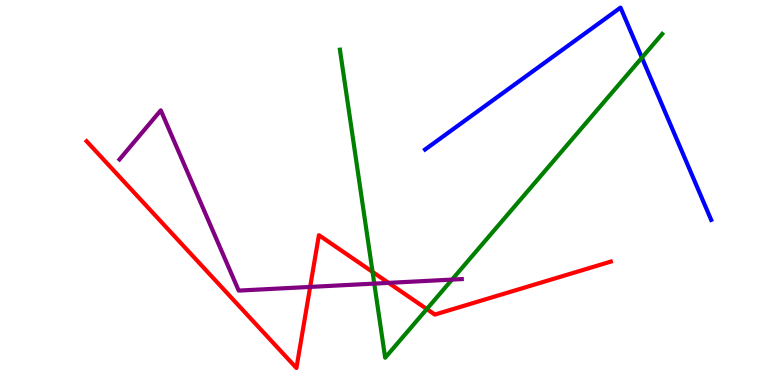[{'lines': ['blue', 'red'], 'intersections': []}, {'lines': ['green', 'red'], 'intersections': [{'x': 4.81, 'y': 2.94}, {'x': 5.51, 'y': 1.97}]}, {'lines': ['purple', 'red'], 'intersections': [{'x': 4.0, 'y': 2.55}, {'x': 5.01, 'y': 2.65}]}, {'lines': ['blue', 'green'], 'intersections': [{'x': 8.28, 'y': 8.5}]}, {'lines': ['blue', 'purple'], 'intersections': []}, {'lines': ['green', 'purple'], 'intersections': [{'x': 4.83, 'y': 2.63}, {'x': 5.83, 'y': 2.74}]}]